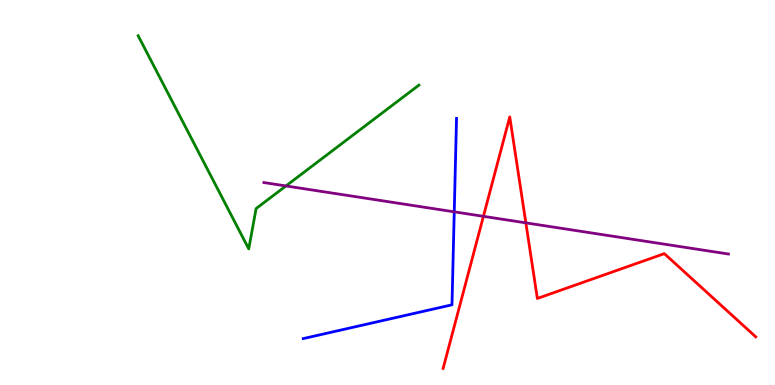[{'lines': ['blue', 'red'], 'intersections': []}, {'lines': ['green', 'red'], 'intersections': []}, {'lines': ['purple', 'red'], 'intersections': [{'x': 6.24, 'y': 4.38}, {'x': 6.79, 'y': 4.21}]}, {'lines': ['blue', 'green'], 'intersections': []}, {'lines': ['blue', 'purple'], 'intersections': [{'x': 5.86, 'y': 4.5}]}, {'lines': ['green', 'purple'], 'intersections': [{'x': 3.69, 'y': 5.17}]}]